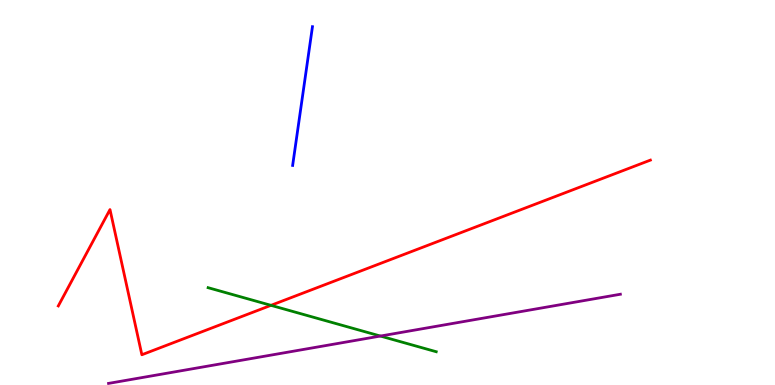[{'lines': ['blue', 'red'], 'intersections': []}, {'lines': ['green', 'red'], 'intersections': [{'x': 3.5, 'y': 2.07}]}, {'lines': ['purple', 'red'], 'intersections': []}, {'lines': ['blue', 'green'], 'intersections': []}, {'lines': ['blue', 'purple'], 'intersections': []}, {'lines': ['green', 'purple'], 'intersections': [{'x': 4.91, 'y': 1.27}]}]